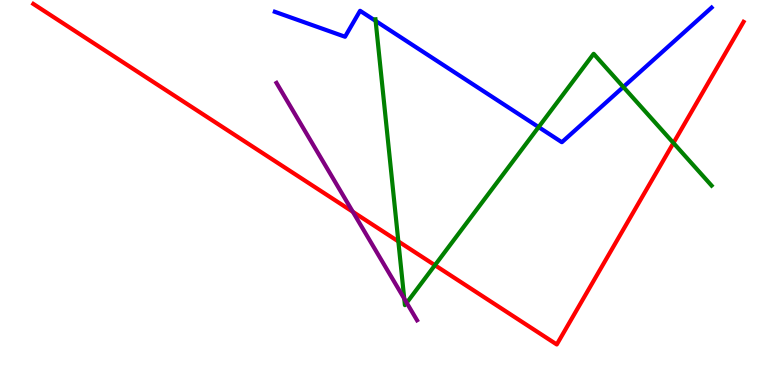[{'lines': ['blue', 'red'], 'intersections': []}, {'lines': ['green', 'red'], 'intersections': [{'x': 5.14, 'y': 3.73}, {'x': 5.61, 'y': 3.11}, {'x': 8.69, 'y': 6.29}]}, {'lines': ['purple', 'red'], 'intersections': [{'x': 4.55, 'y': 4.5}]}, {'lines': ['blue', 'green'], 'intersections': [{'x': 4.85, 'y': 9.46}, {'x': 6.95, 'y': 6.7}, {'x': 8.04, 'y': 7.74}]}, {'lines': ['blue', 'purple'], 'intersections': []}, {'lines': ['green', 'purple'], 'intersections': [{'x': 5.22, 'y': 2.24}, {'x': 5.25, 'y': 2.14}]}]